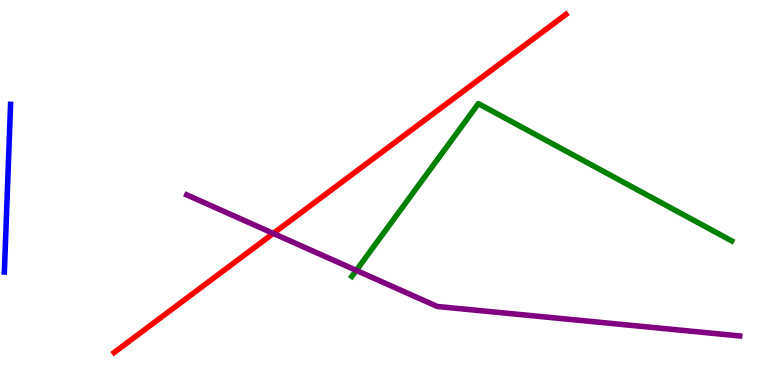[{'lines': ['blue', 'red'], 'intersections': []}, {'lines': ['green', 'red'], 'intersections': []}, {'lines': ['purple', 'red'], 'intersections': [{'x': 3.53, 'y': 3.94}]}, {'lines': ['blue', 'green'], 'intersections': []}, {'lines': ['blue', 'purple'], 'intersections': []}, {'lines': ['green', 'purple'], 'intersections': [{'x': 4.6, 'y': 2.98}]}]